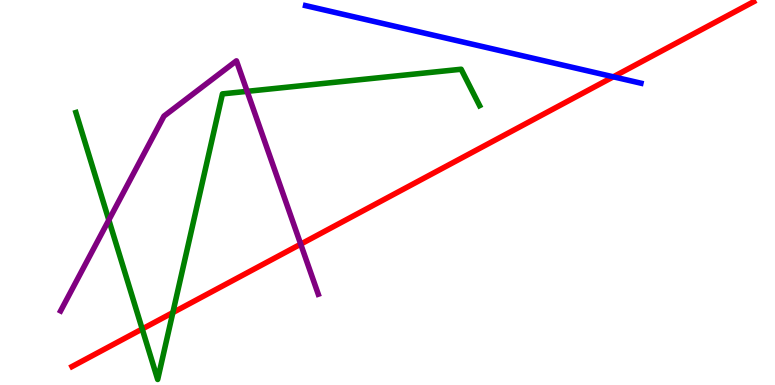[{'lines': ['blue', 'red'], 'intersections': [{'x': 7.91, 'y': 8.0}]}, {'lines': ['green', 'red'], 'intersections': [{'x': 1.84, 'y': 1.46}, {'x': 2.23, 'y': 1.88}]}, {'lines': ['purple', 'red'], 'intersections': [{'x': 3.88, 'y': 3.66}]}, {'lines': ['blue', 'green'], 'intersections': []}, {'lines': ['blue', 'purple'], 'intersections': []}, {'lines': ['green', 'purple'], 'intersections': [{'x': 1.4, 'y': 4.29}, {'x': 3.19, 'y': 7.63}]}]